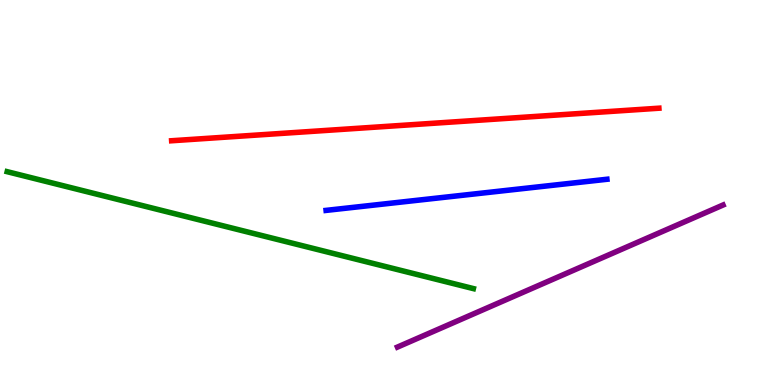[{'lines': ['blue', 'red'], 'intersections': []}, {'lines': ['green', 'red'], 'intersections': []}, {'lines': ['purple', 'red'], 'intersections': []}, {'lines': ['blue', 'green'], 'intersections': []}, {'lines': ['blue', 'purple'], 'intersections': []}, {'lines': ['green', 'purple'], 'intersections': []}]